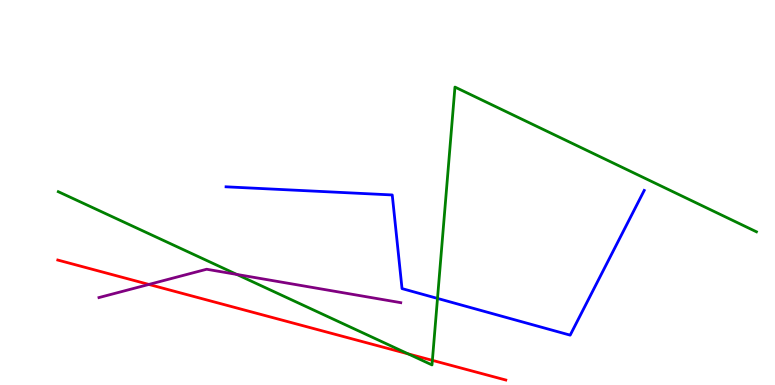[{'lines': ['blue', 'red'], 'intersections': []}, {'lines': ['green', 'red'], 'intersections': [{'x': 5.27, 'y': 0.808}, {'x': 5.58, 'y': 0.64}]}, {'lines': ['purple', 'red'], 'intersections': [{'x': 1.92, 'y': 2.61}]}, {'lines': ['blue', 'green'], 'intersections': [{'x': 5.65, 'y': 2.25}]}, {'lines': ['blue', 'purple'], 'intersections': []}, {'lines': ['green', 'purple'], 'intersections': [{'x': 3.06, 'y': 2.87}]}]